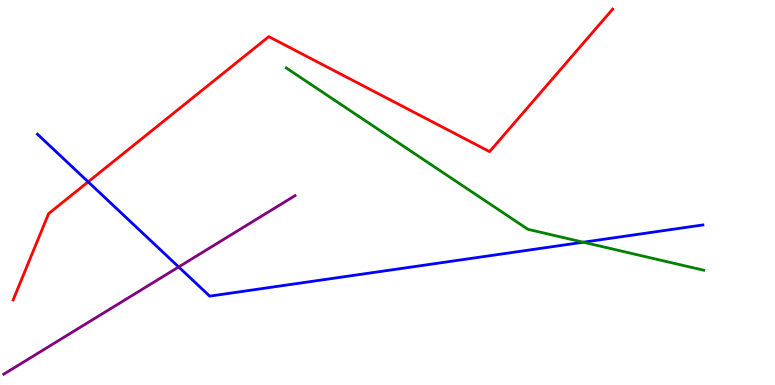[{'lines': ['blue', 'red'], 'intersections': [{'x': 1.14, 'y': 5.28}]}, {'lines': ['green', 'red'], 'intersections': []}, {'lines': ['purple', 'red'], 'intersections': []}, {'lines': ['blue', 'green'], 'intersections': [{'x': 7.53, 'y': 3.71}]}, {'lines': ['blue', 'purple'], 'intersections': [{'x': 2.31, 'y': 3.07}]}, {'lines': ['green', 'purple'], 'intersections': []}]